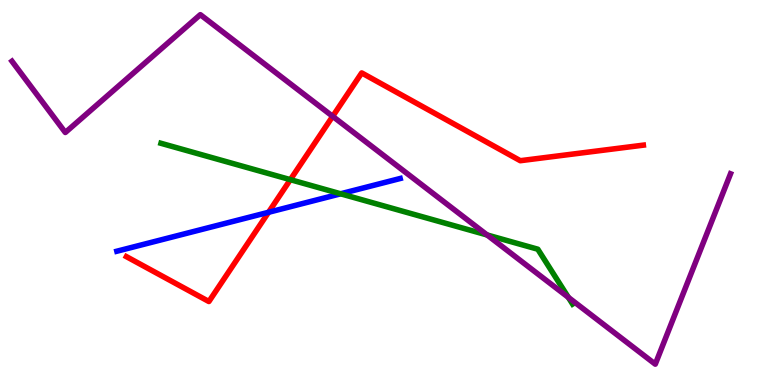[{'lines': ['blue', 'red'], 'intersections': [{'x': 3.47, 'y': 4.49}]}, {'lines': ['green', 'red'], 'intersections': [{'x': 3.75, 'y': 5.33}]}, {'lines': ['purple', 'red'], 'intersections': [{'x': 4.29, 'y': 6.98}]}, {'lines': ['blue', 'green'], 'intersections': [{'x': 4.4, 'y': 4.97}]}, {'lines': ['blue', 'purple'], 'intersections': []}, {'lines': ['green', 'purple'], 'intersections': [{'x': 6.29, 'y': 3.9}, {'x': 7.33, 'y': 2.28}]}]